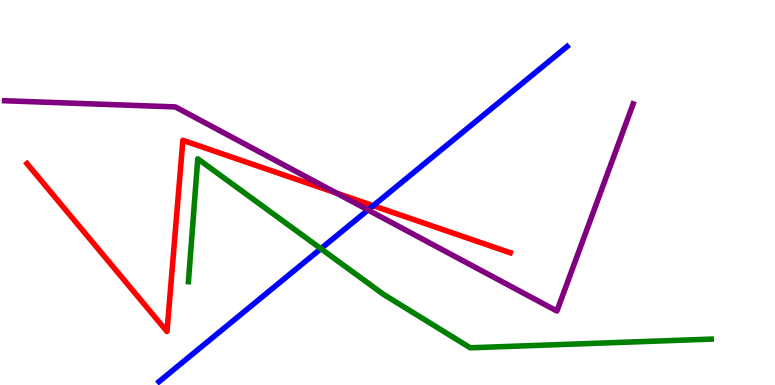[{'lines': ['blue', 'red'], 'intersections': [{'x': 4.82, 'y': 4.66}]}, {'lines': ['green', 'red'], 'intersections': []}, {'lines': ['purple', 'red'], 'intersections': [{'x': 4.34, 'y': 4.99}]}, {'lines': ['blue', 'green'], 'intersections': [{'x': 4.14, 'y': 3.54}]}, {'lines': ['blue', 'purple'], 'intersections': [{'x': 4.75, 'y': 4.55}]}, {'lines': ['green', 'purple'], 'intersections': []}]